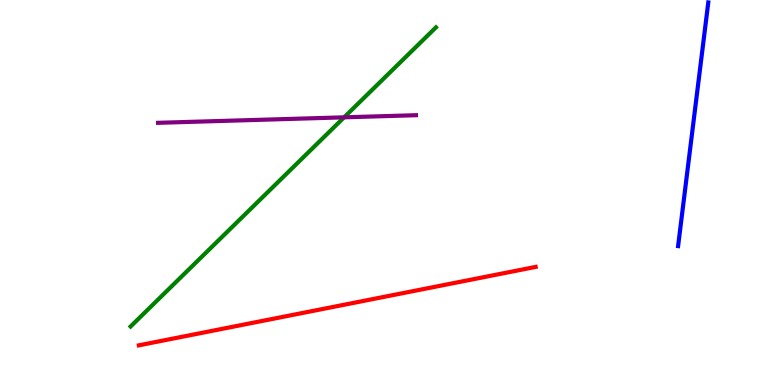[{'lines': ['blue', 'red'], 'intersections': []}, {'lines': ['green', 'red'], 'intersections': []}, {'lines': ['purple', 'red'], 'intersections': []}, {'lines': ['blue', 'green'], 'intersections': []}, {'lines': ['blue', 'purple'], 'intersections': []}, {'lines': ['green', 'purple'], 'intersections': [{'x': 4.44, 'y': 6.95}]}]